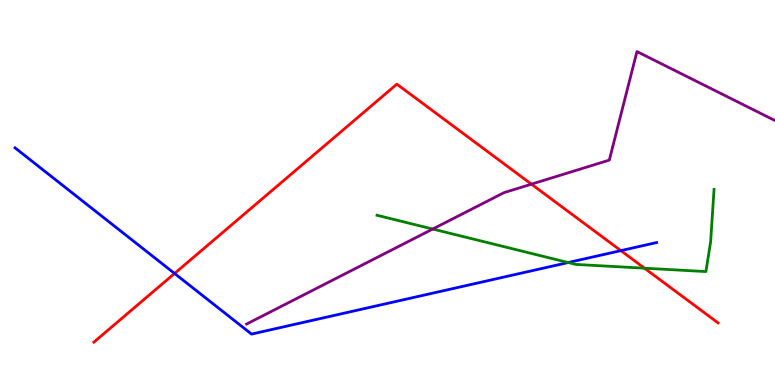[{'lines': ['blue', 'red'], 'intersections': [{'x': 2.25, 'y': 2.9}, {'x': 8.01, 'y': 3.49}]}, {'lines': ['green', 'red'], 'intersections': [{'x': 8.32, 'y': 3.03}]}, {'lines': ['purple', 'red'], 'intersections': [{'x': 6.86, 'y': 5.22}]}, {'lines': ['blue', 'green'], 'intersections': [{'x': 7.33, 'y': 3.18}]}, {'lines': ['blue', 'purple'], 'intersections': []}, {'lines': ['green', 'purple'], 'intersections': [{'x': 5.58, 'y': 4.05}]}]